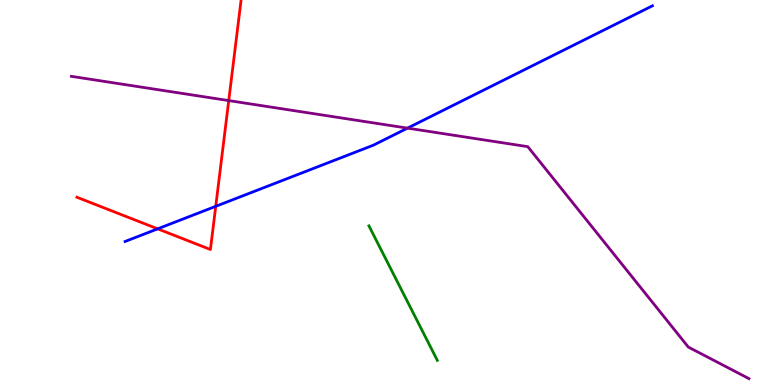[{'lines': ['blue', 'red'], 'intersections': [{'x': 2.03, 'y': 4.06}, {'x': 2.78, 'y': 4.64}]}, {'lines': ['green', 'red'], 'intersections': []}, {'lines': ['purple', 'red'], 'intersections': [{'x': 2.95, 'y': 7.39}]}, {'lines': ['blue', 'green'], 'intersections': []}, {'lines': ['blue', 'purple'], 'intersections': [{'x': 5.26, 'y': 6.67}]}, {'lines': ['green', 'purple'], 'intersections': []}]